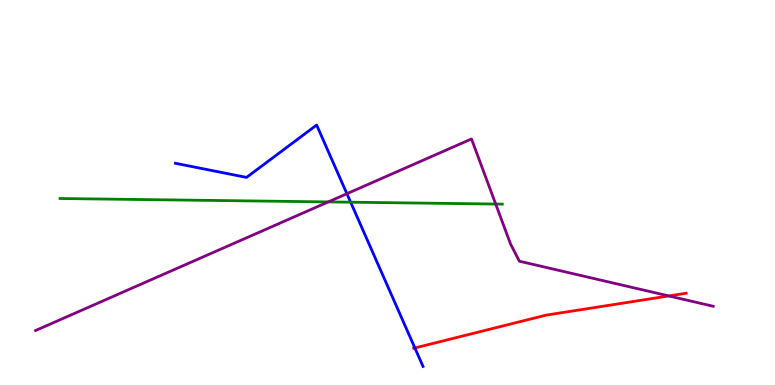[{'lines': ['blue', 'red'], 'intersections': [{'x': 5.35, 'y': 0.962}]}, {'lines': ['green', 'red'], 'intersections': []}, {'lines': ['purple', 'red'], 'intersections': [{'x': 8.63, 'y': 2.31}]}, {'lines': ['blue', 'green'], 'intersections': [{'x': 4.52, 'y': 4.75}]}, {'lines': ['blue', 'purple'], 'intersections': [{'x': 4.48, 'y': 4.97}]}, {'lines': ['green', 'purple'], 'intersections': [{'x': 4.24, 'y': 4.76}, {'x': 6.4, 'y': 4.7}]}]